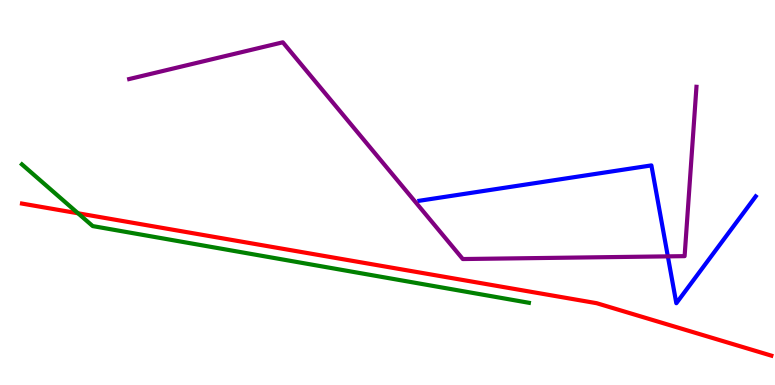[{'lines': ['blue', 'red'], 'intersections': []}, {'lines': ['green', 'red'], 'intersections': [{'x': 1.01, 'y': 4.46}]}, {'lines': ['purple', 'red'], 'intersections': []}, {'lines': ['blue', 'green'], 'intersections': []}, {'lines': ['blue', 'purple'], 'intersections': [{'x': 8.62, 'y': 3.34}]}, {'lines': ['green', 'purple'], 'intersections': []}]